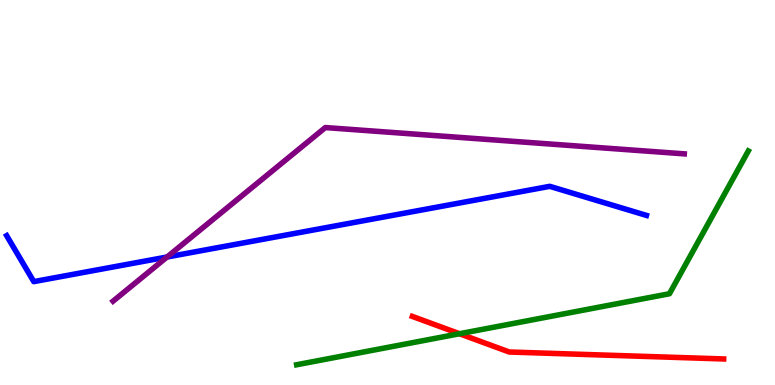[{'lines': ['blue', 'red'], 'intersections': []}, {'lines': ['green', 'red'], 'intersections': [{'x': 5.93, 'y': 1.33}]}, {'lines': ['purple', 'red'], 'intersections': []}, {'lines': ['blue', 'green'], 'intersections': []}, {'lines': ['blue', 'purple'], 'intersections': [{'x': 2.16, 'y': 3.32}]}, {'lines': ['green', 'purple'], 'intersections': []}]